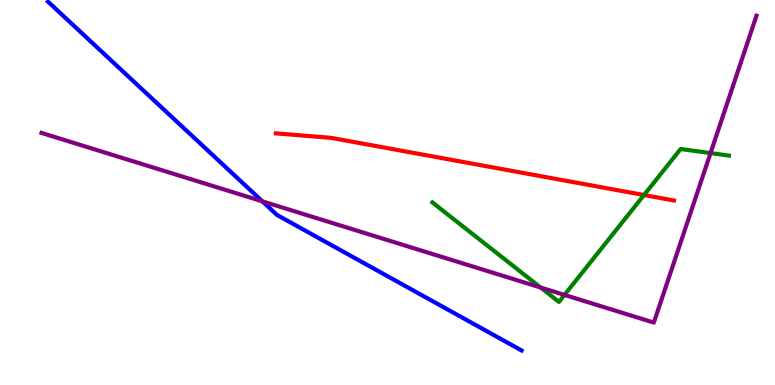[{'lines': ['blue', 'red'], 'intersections': []}, {'lines': ['green', 'red'], 'intersections': [{'x': 8.31, 'y': 4.93}]}, {'lines': ['purple', 'red'], 'intersections': []}, {'lines': ['blue', 'green'], 'intersections': []}, {'lines': ['blue', 'purple'], 'intersections': [{'x': 3.39, 'y': 4.77}]}, {'lines': ['green', 'purple'], 'intersections': [{'x': 6.98, 'y': 2.53}, {'x': 7.28, 'y': 2.34}, {'x': 9.17, 'y': 6.02}]}]